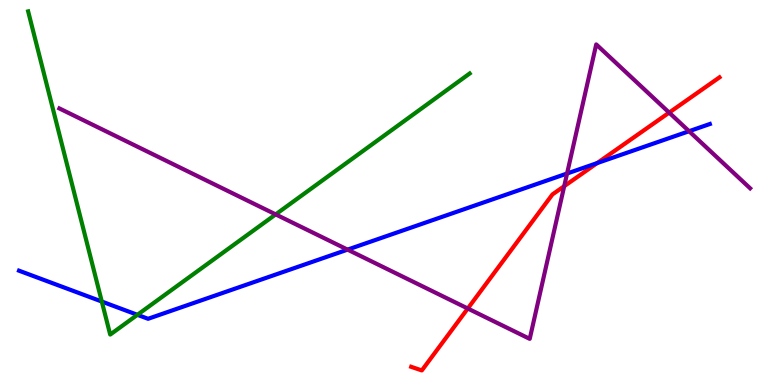[{'lines': ['blue', 'red'], 'intersections': [{'x': 7.71, 'y': 5.76}]}, {'lines': ['green', 'red'], 'intersections': []}, {'lines': ['purple', 'red'], 'intersections': [{'x': 6.04, 'y': 1.99}, {'x': 7.28, 'y': 5.16}, {'x': 8.63, 'y': 7.08}]}, {'lines': ['blue', 'green'], 'intersections': [{'x': 1.31, 'y': 2.17}, {'x': 1.77, 'y': 1.82}]}, {'lines': ['blue', 'purple'], 'intersections': [{'x': 4.48, 'y': 3.52}, {'x': 7.32, 'y': 5.49}, {'x': 8.89, 'y': 6.59}]}, {'lines': ['green', 'purple'], 'intersections': [{'x': 3.56, 'y': 4.43}]}]